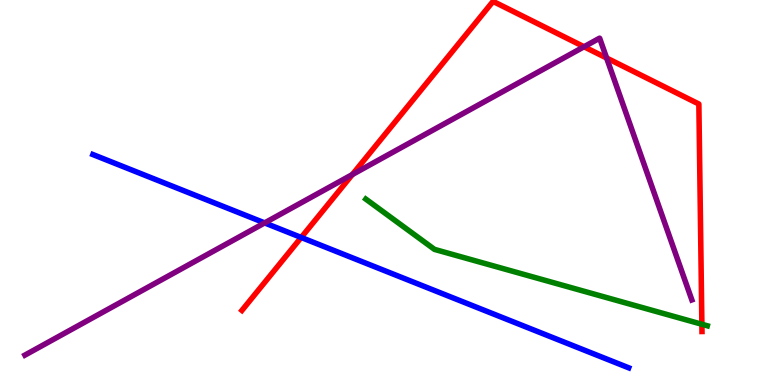[{'lines': ['blue', 'red'], 'intersections': [{'x': 3.89, 'y': 3.83}]}, {'lines': ['green', 'red'], 'intersections': [{'x': 9.06, 'y': 1.58}]}, {'lines': ['purple', 'red'], 'intersections': [{'x': 4.55, 'y': 5.47}, {'x': 7.54, 'y': 8.79}, {'x': 7.83, 'y': 8.49}]}, {'lines': ['blue', 'green'], 'intersections': []}, {'lines': ['blue', 'purple'], 'intersections': [{'x': 3.41, 'y': 4.21}]}, {'lines': ['green', 'purple'], 'intersections': []}]